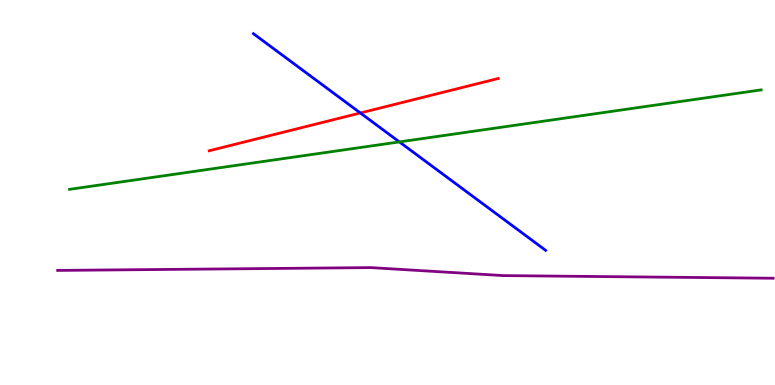[{'lines': ['blue', 'red'], 'intersections': [{'x': 4.65, 'y': 7.07}]}, {'lines': ['green', 'red'], 'intersections': []}, {'lines': ['purple', 'red'], 'intersections': []}, {'lines': ['blue', 'green'], 'intersections': [{'x': 5.15, 'y': 6.31}]}, {'lines': ['blue', 'purple'], 'intersections': []}, {'lines': ['green', 'purple'], 'intersections': []}]